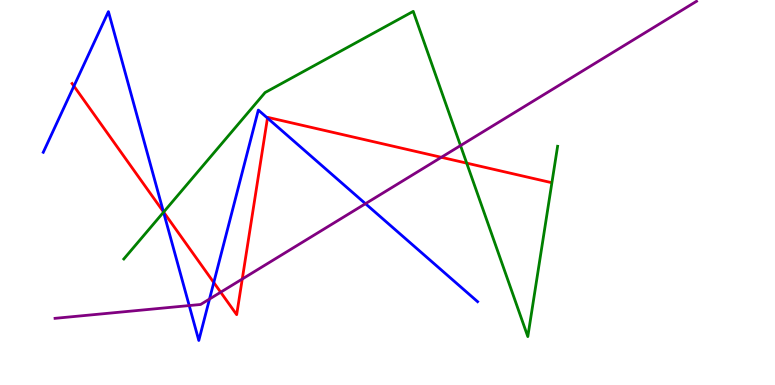[{'lines': ['blue', 'red'], 'intersections': [{'x': 0.954, 'y': 7.76}, {'x': 2.11, 'y': 4.5}, {'x': 2.76, 'y': 2.66}, {'x': 3.45, 'y': 6.93}]}, {'lines': ['green', 'red'], 'intersections': [{'x': 2.11, 'y': 4.49}, {'x': 6.02, 'y': 5.76}]}, {'lines': ['purple', 'red'], 'intersections': [{'x': 2.85, 'y': 2.41}, {'x': 3.13, 'y': 2.75}, {'x': 5.69, 'y': 5.91}]}, {'lines': ['blue', 'green'], 'intersections': [{'x': 2.11, 'y': 4.49}]}, {'lines': ['blue', 'purple'], 'intersections': [{'x': 2.44, 'y': 2.06}, {'x': 2.7, 'y': 2.23}, {'x': 4.72, 'y': 4.71}]}, {'lines': ['green', 'purple'], 'intersections': [{'x': 5.94, 'y': 6.22}]}]